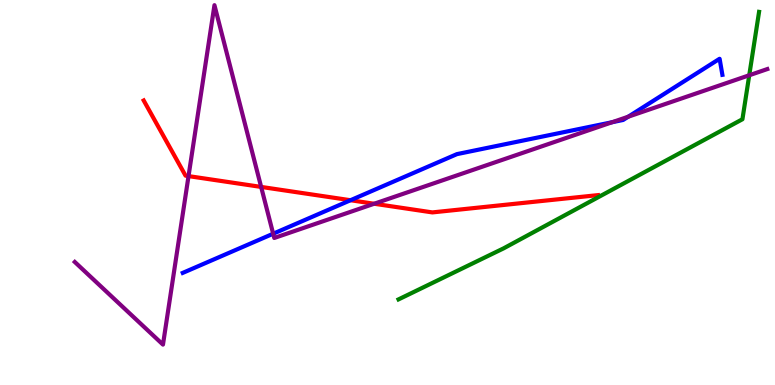[{'lines': ['blue', 'red'], 'intersections': [{'x': 4.52, 'y': 4.8}]}, {'lines': ['green', 'red'], 'intersections': []}, {'lines': ['purple', 'red'], 'intersections': [{'x': 2.43, 'y': 5.43}, {'x': 3.37, 'y': 5.14}, {'x': 4.83, 'y': 4.71}]}, {'lines': ['blue', 'green'], 'intersections': []}, {'lines': ['blue', 'purple'], 'intersections': [{'x': 3.52, 'y': 3.93}, {'x': 7.9, 'y': 6.83}, {'x': 8.11, 'y': 6.97}]}, {'lines': ['green', 'purple'], 'intersections': [{'x': 9.67, 'y': 8.05}]}]